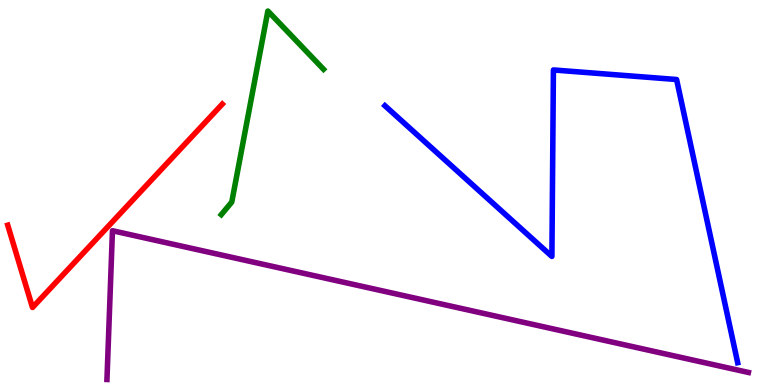[{'lines': ['blue', 'red'], 'intersections': []}, {'lines': ['green', 'red'], 'intersections': []}, {'lines': ['purple', 'red'], 'intersections': []}, {'lines': ['blue', 'green'], 'intersections': []}, {'lines': ['blue', 'purple'], 'intersections': []}, {'lines': ['green', 'purple'], 'intersections': []}]